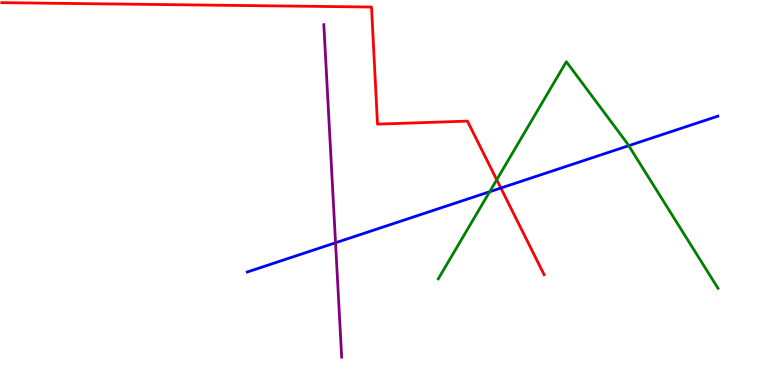[{'lines': ['blue', 'red'], 'intersections': [{'x': 6.46, 'y': 5.12}]}, {'lines': ['green', 'red'], 'intersections': [{'x': 6.41, 'y': 5.33}]}, {'lines': ['purple', 'red'], 'intersections': []}, {'lines': ['blue', 'green'], 'intersections': [{'x': 6.32, 'y': 5.02}, {'x': 8.11, 'y': 6.22}]}, {'lines': ['blue', 'purple'], 'intersections': [{'x': 4.33, 'y': 3.69}]}, {'lines': ['green', 'purple'], 'intersections': []}]